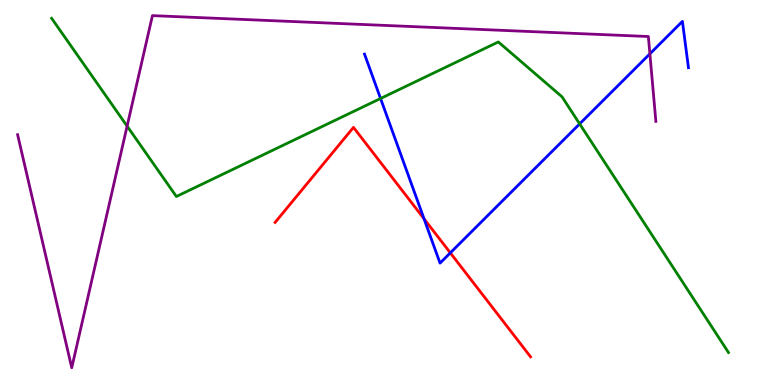[{'lines': ['blue', 'red'], 'intersections': [{'x': 5.47, 'y': 4.32}, {'x': 5.81, 'y': 3.43}]}, {'lines': ['green', 'red'], 'intersections': []}, {'lines': ['purple', 'red'], 'intersections': []}, {'lines': ['blue', 'green'], 'intersections': [{'x': 4.91, 'y': 7.44}, {'x': 7.48, 'y': 6.78}]}, {'lines': ['blue', 'purple'], 'intersections': [{'x': 8.39, 'y': 8.6}]}, {'lines': ['green', 'purple'], 'intersections': [{'x': 1.64, 'y': 6.72}]}]